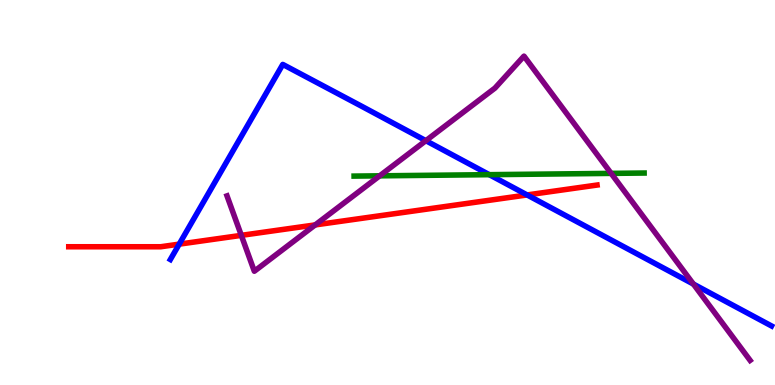[{'lines': ['blue', 'red'], 'intersections': [{'x': 2.31, 'y': 3.66}, {'x': 6.8, 'y': 4.94}]}, {'lines': ['green', 'red'], 'intersections': []}, {'lines': ['purple', 'red'], 'intersections': [{'x': 3.11, 'y': 3.89}, {'x': 4.07, 'y': 4.16}]}, {'lines': ['blue', 'green'], 'intersections': [{'x': 6.31, 'y': 5.46}]}, {'lines': ['blue', 'purple'], 'intersections': [{'x': 5.5, 'y': 6.35}, {'x': 8.95, 'y': 2.62}]}, {'lines': ['green', 'purple'], 'intersections': [{'x': 4.9, 'y': 5.43}, {'x': 7.89, 'y': 5.5}]}]